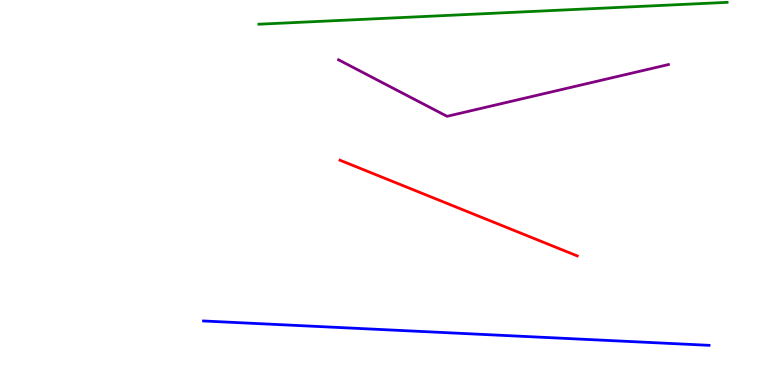[{'lines': ['blue', 'red'], 'intersections': []}, {'lines': ['green', 'red'], 'intersections': []}, {'lines': ['purple', 'red'], 'intersections': []}, {'lines': ['blue', 'green'], 'intersections': []}, {'lines': ['blue', 'purple'], 'intersections': []}, {'lines': ['green', 'purple'], 'intersections': []}]